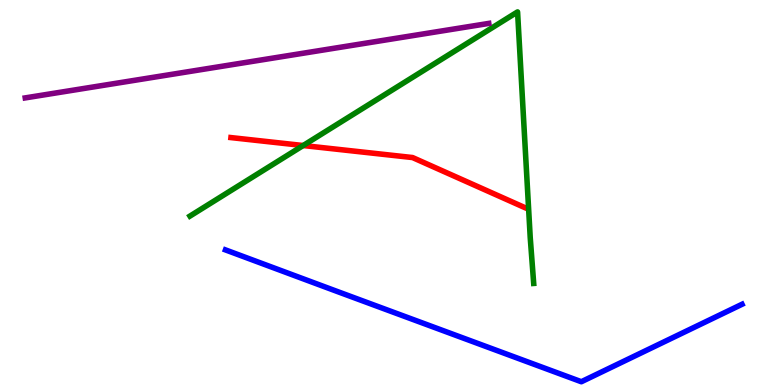[{'lines': ['blue', 'red'], 'intersections': []}, {'lines': ['green', 'red'], 'intersections': [{'x': 3.91, 'y': 6.22}]}, {'lines': ['purple', 'red'], 'intersections': []}, {'lines': ['blue', 'green'], 'intersections': []}, {'lines': ['blue', 'purple'], 'intersections': []}, {'lines': ['green', 'purple'], 'intersections': []}]